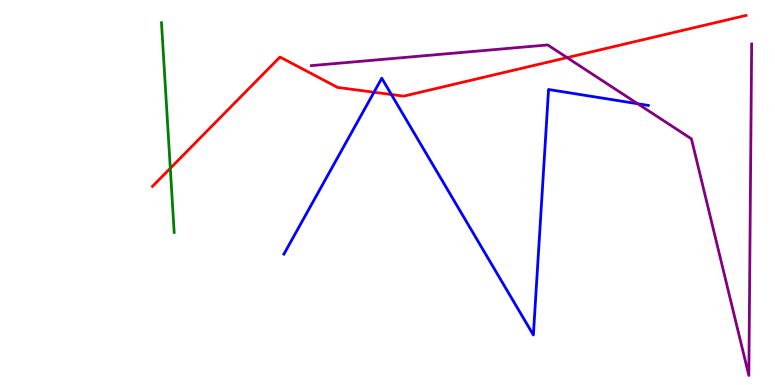[{'lines': ['blue', 'red'], 'intersections': [{'x': 4.83, 'y': 7.6}, {'x': 5.05, 'y': 7.54}]}, {'lines': ['green', 'red'], 'intersections': [{'x': 2.2, 'y': 5.63}]}, {'lines': ['purple', 'red'], 'intersections': [{'x': 7.32, 'y': 8.5}]}, {'lines': ['blue', 'green'], 'intersections': []}, {'lines': ['blue', 'purple'], 'intersections': [{'x': 8.23, 'y': 7.31}]}, {'lines': ['green', 'purple'], 'intersections': []}]